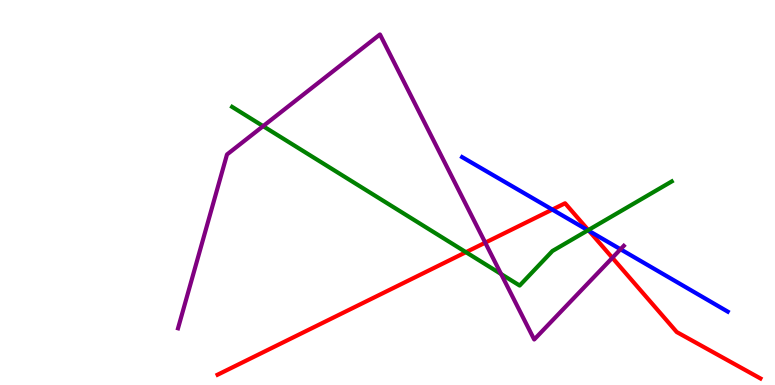[{'lines': ['blue', 'red'], 'intersections': [{'x': 7.13, 'y': 4.56}, {'x': 7.6, 'y': 4.0}]}, {'lines': ['green', 'red'], 'intersections': [{'x': 6.01, 'y': 3.45}, {'x': 7.59, 'y': 4.02}]}, {'lines': ['purple', 'red'], 'intersections': [{'x': 6.26, 'y': 3.7}, {'x': 7.9, 'y': 3.3}]}, {'lines': ['blue', 'green'], 'intersections': [{'x': 7.59, 'y': 4.02}]}, {'lines': ['blue', 'purple'], 'intersections': [{'x': 8.01, 'y': 3.53}]}, {'lines': ['green', 'purple'], 'intersections': [{'x': 3.4, 'y': 6.72}, {'x': 6.47, 'y': 2.88}]}]